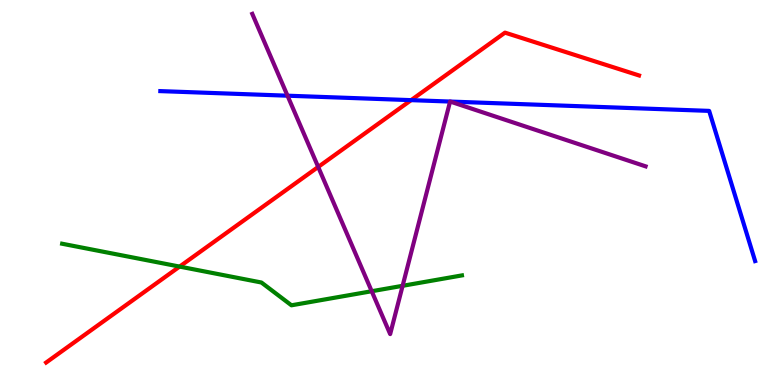[{'lines': ['blue', 'red'], 'intersections': [{'x': 5.3, 'y': 7.4}]}, {'lines': ['green', 'red'], 'intersections': [{'x': 2.32, 'y': 3.08}]}, {'lines': ['purple', 'red'], 'intersections': [{'x': 4.11, 'y': 5.66}]}, {'lines': ['blue', 'green'], 'intersections': []}, {'lines': ['blue', 'purple'], 'intersections': [{'x': 3.71, 'y': 7.51}, {'x': 5.81, 'y': 7.36}, {'x': 5.81, 'y': 7.36}]}, {'lines': ['green', 'purple'], 'intersections': [{'x': 4.8, 'y': 2.44}, {'x': 5.2, 'y': 2.58}]}]